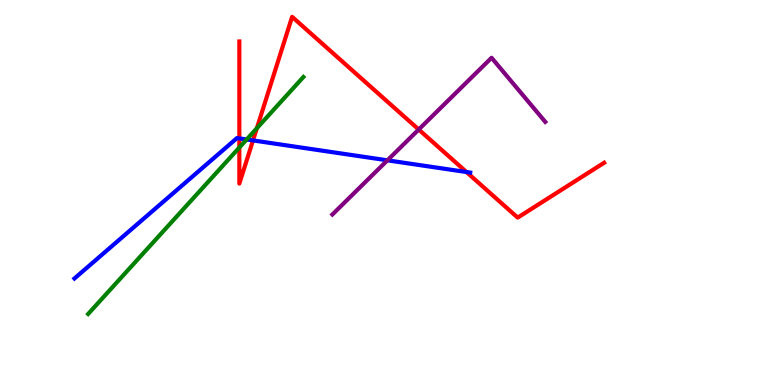[{'lines': ['blue', 'red'], 'intersections': [{'x': 3.09, 'y': 6.41}, {'x': 3.26, 'y': 6.35}, {'x': 6.02, 'y': 5.53}]}, {'lines': ['green', 'red'], 'intersections': [{'x': 3.09, 'y': 6.17}, {'x': 3.31, 'y': 6.67}]}, {'lines': ['purple', 'red'], 'intersections': [{'x': 5.4, 'y': 6.64}]}, {'lines': ['blue', 'green'], 'intersections': [{'x': 3.18, 'y': 6.38}]}, {'lines': ['blue', 'purple'], 'intersections': [{'x': 5.0, 'y': 5.84}]}, {'lines': ['green', 'purple'], 'intersections': []}]